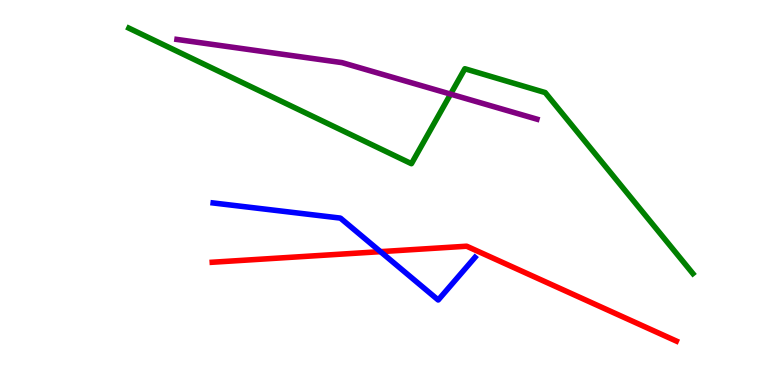[{'lines': ['blue', 'red'], 'intersections': [{'x': 4.91, 'y': 3.46}]}, {'lines': ['green', 'red'], 'intersections': []}, {'lines': ['purple', 'red'], 'intersections': []}, {'lines': ['blue', 'green'], 'intersections': []}, {'lines': ['blue', 'purple'], 'intersections': []}, {'lines': ['green', 'purple'], 'intersections': [{'x': 5.81, 'y': 7.56}]}]